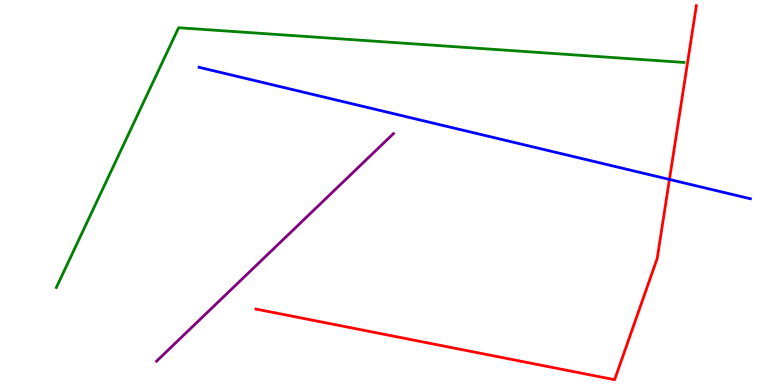[{'lines': ['blue', 'red'], 'intersections': [{'x': 8.64, 'y': 5.34}]}, {'lines': ['green', 'red'], 'intersections': []}, {'lines': ['purple', 'red'], 'intersections': []}, {'lines': ['blue', 'green'], 'intersections': []}, {'lines': ['blue', 'purple'], 'intersections': []}, {'lines': ['green', 'purple'], 'intersections': []}]